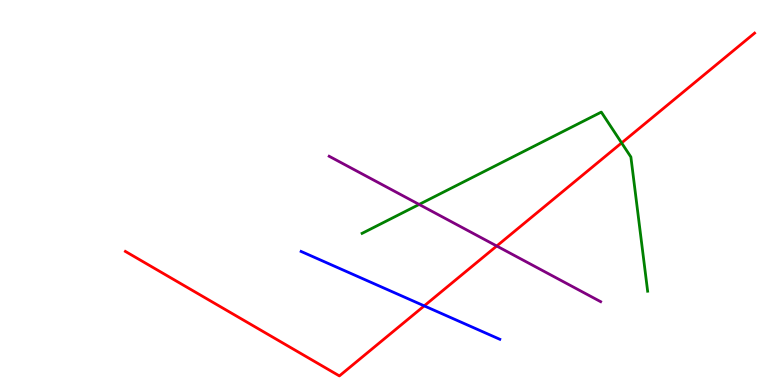[{'lines': ['blue', 'red'], 'intersections': [{'x': 5.47, 'y': 2.06}]}, {'lines': ['green', 'red'], 'intersections': [{'x': 8.02, 'y': 6.29}]}, {'lines': ['purple', 'red'], 'intersections': [{'x': 6.41, 'y': 3.61}]}, {'lines': ['blue', 'green'], 'intersections': []}, {'lines': ['blue', 'purple'], 'intersections': []}, {'lines': ['green', 'purple'], 'intersections': [{'x': 5.41, 'y': 4.69}]}]